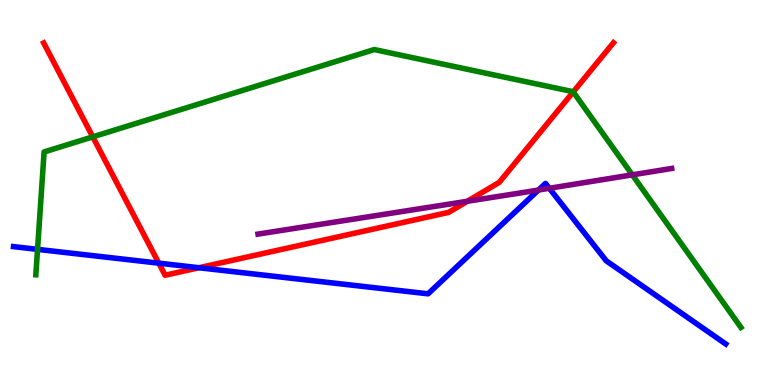[{'lines': ['blue', 'red'], 'intersections': [{'x': 2.05, 'y': 3.16}, {'x': 2.57, 'y': 3.05}]}, {'lines': ['green', 'red'], 'intersections': [{'x': 1.2, 'y': 6.45}, {'x': 7.4, 'y': 7.61}]}, {'lines': ['purple', 'red'], 'intersections': [{'x': 6.03, 'y': 4.77}]}, {'lines': ['blue', 'green'], 'intersections': [{'x': 0.485, 'y': 3.52}]}, {'lines': ['blue', 'purple'], 'intersections': [{'x': 6.95, 'y': 5.06}, {'x': 7.09, 'y': 5.11}]}, {'lines': ['green', 'purple'], 'intersections': [{'x': 8.16, 'y': 5.46}]}]